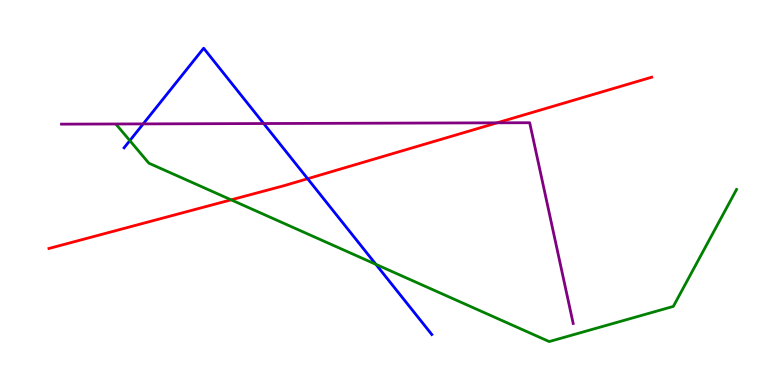[{'lines': ['blue', 'red'], 'intersections': [{'x': 3.97, 'y': 5.36}]}, {'lines': ['green', 'red'], 'intersections': [{'x': 2.98, 'y': 4.81}]}, {'lines': ['purple', 'red'], 'intersections': [{'x': 6.41, 'y': 6.81}]}, {'lines': ['blue', 'green'], 'intersections': [{'x': 1.68, 'y': 6.35}, {'x': 4.85, 'y': 3.13}]}, {'lines': ['blue', 'purple'], 'intersections': [{'x': 1.85, 'y': 6.78}, {'x': 3.4, 'y': 6.79}]}, {'lines': ['green', 'purple'], 'intersections': []}]